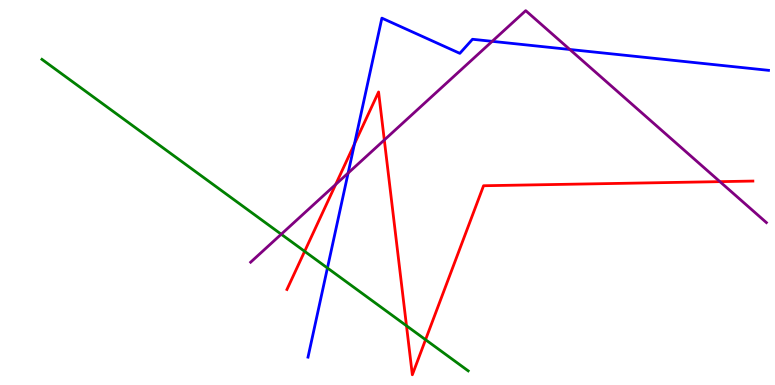[{'lines': ['blue', 'red'], 'intersections': [{'x': 4.57, 'y': 6.26}]}, {'lines': ['green', 'red'], 'intersections': [{'x': 3.93, 'y': 3.47}, {'x': 5.24, 'y': 1.54}, {'x': 5.49, 'y': 1.18}]}, {'lines': ['purple', 'red'], 'intersections': [{'x': 4.33, 'y': 5.21}, {'x': 4.96, 'y': 6.36}, {'x': 9.29, 'y': 5.28}]}, {'lines': ['blue', 'green'], 'intersections': [{'x': 4.22, 'y': 3.04}]}, {'lines': ['blue', 'purple'], 'intersections': [{'x': 4.49, 'y': 5.5}, {'x': 6.35, 'y': 8.93}, {'x': 7.35, 'y': 8.71}]}, {'lines': ['green', 'purple'], 'intersections': [{'x': 3.63, 'y': 3.92}]}]